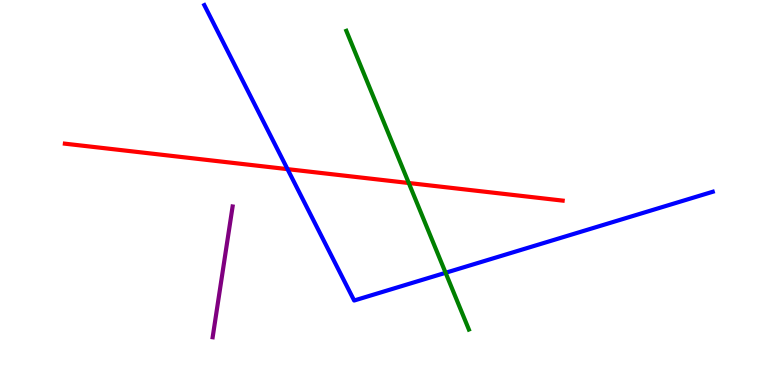[{'lines': ['blue', 'red'], 'intersections': [{'x': 3.71, 'y': 5.61}]}, {'lines': ['green', 'red'], 'intersections': [{'x': 5.27, 'y': 5.25}]}, {'lines': ['purple', 'red'], 'intersections': []}, {'lines': ['blue', 'green'], 'intersections': [{'x': 5.75, 'y': 2.91}]}, {'lines': ['blue', 'purple'], 'intersections': []}, {'lines': ['green', 'purple'], 'intersections': []}]